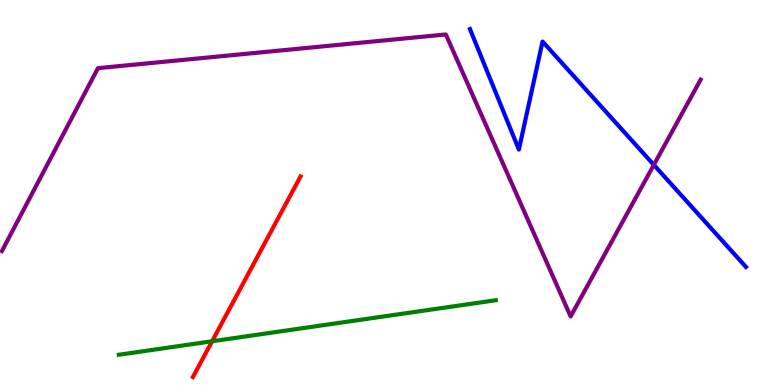[{'lines': ['blue', 'red'], 'intersections': []}, {'lines': ['green', 'red'], 'intersections': [{'x': 2.74, 'y': 1.14}]}, {'lines': ['purple', 'red'], 'intersections': []}, {'lines': ['blue', 'green'], 'intersections': []}, {'lines': ['blue', 'purple'], 'intersections': [{'x': 8.44, 'y': 5.72}]}, {'lines': ['green', 'purple'], 'intersections': []}]